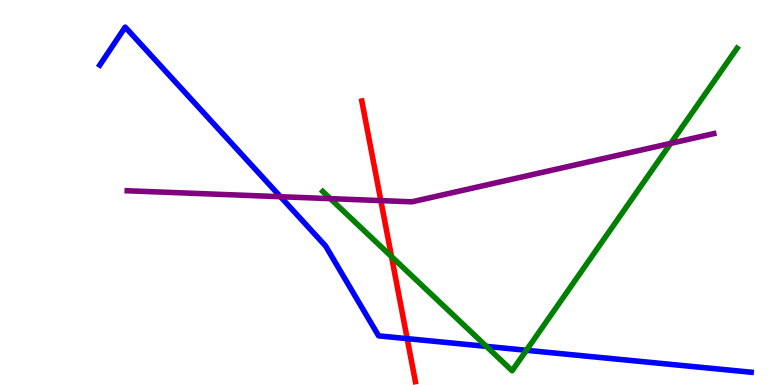[{'lines': ['blue', 'red'], 'intersections': [{'x': 5.25, 'y': 1.2}]}, {'lines': ['green', 'red'], 'intersections': [{'x': 5.05, 'y': 3.34}]}, {'lines': ['purple', 'red'], 'intersections': [{'x': 4.91, 'y': 4.79}]}, {'lines': ['blue', 'green'], 'intersections': [{'x': 6.28, 'y': 1.0}, {'x': 6.79, 'y': 0.902}]}, {'lines': ['blue', 'purple'], 'intersections': [{'x': 3.62, 'y': 4.89}]}, {'lines': ['green', 'purple'], 'intersections': [{'x': 4.26, 'y': 4.84}, {'x': 8.65, 'y': 6.28}]}]